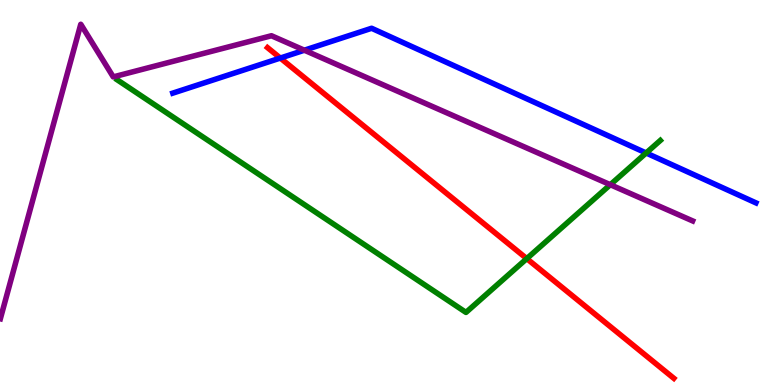[{'lines': ['blue', 'red'], 'intersections': [{'x': 3.62, 'y': 8.49}]}, {'lines': ['green', 'red'], 'intersections': [{'x': 6.8, 'y': 3.28}]}, {'lines': ['purple', 'red'], 'intersections': []}, {'lines': ['blue', 'green'], 'intersections': [{'x': 8.34, 'y': 6.03}]}, {'lines': ['blue', 'purple'], 'intersections': [{'x': 3.93, 'y': 8.7}]}, {'lines': ['green', 'purple'], 'intersections': [{'x': 7.87, 'y': 5.2}]}]